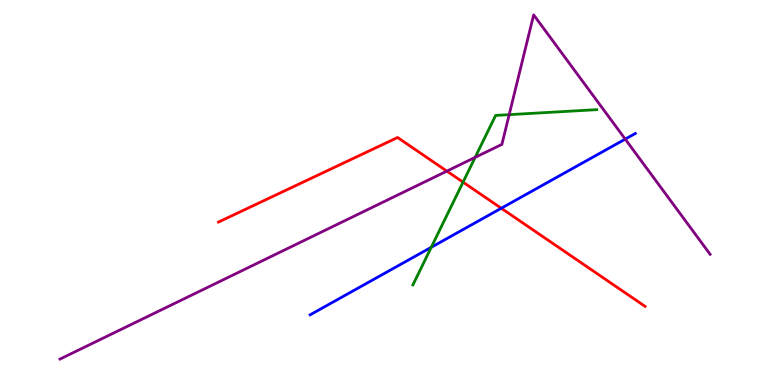[{'lines': ['blue', 'red'], 'intersections': [{'x': 6.47, 'y': 4.59}]}, {'lines': ['green', 'red'], 'intersections': [{'x': 5.97, 'y': 5.27}]}, {'lines': ['purple', 'red'], 'intersections': [{'x': 5.77, 'y': 5.56}]}, {'lines': ['blue', 'green'], 'intersections': [{'x': 5.56, 'y': 3.58}]}, {'lines': ['blue', 'purple'], 'intersections': [{'x': 8.07, 'y': 6.39}]}, {'lines': ['green', 'purple'], 'intersections': [{'x': 6.13, 'y': 5.91}, {'x': 6.57, 'y': 7.02}]}]